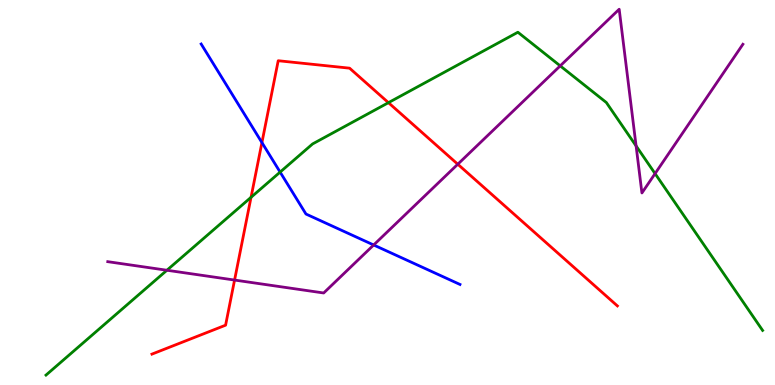[{'lines': ['blue', 'red'], 'intersections': [{'x': 3.38, 'y': 6.3}]}, {'lines': ['green', 'red'], 'intersections': [{'x': 3.24, 'y': 4.88}, {'x': 5.01, 'y': 7.33}]}, {'lines': ['purple', 'red'], 'intersections': [{'x': 3.03, 'y': 2.73}, {'x': 5.91, 'y': 5.73}]}, {'lines': ['blue', 'green'], 'intersections': [{'x': 3.61, 'y': 5.53}]}, {'lines': ['blue', 'purple'], 'intersections': [{'x': 4.82, 'y': 3.64}]}, {'lines': ['green', 'purple'], 'intersections': [{'x': 2.15, 'y': 2.98}, {'x': 7.23, 'y': 8.29}, {'x': 8.21, 'y': 6.21}, {'x': 8.45, 'y': 5.49}]}]